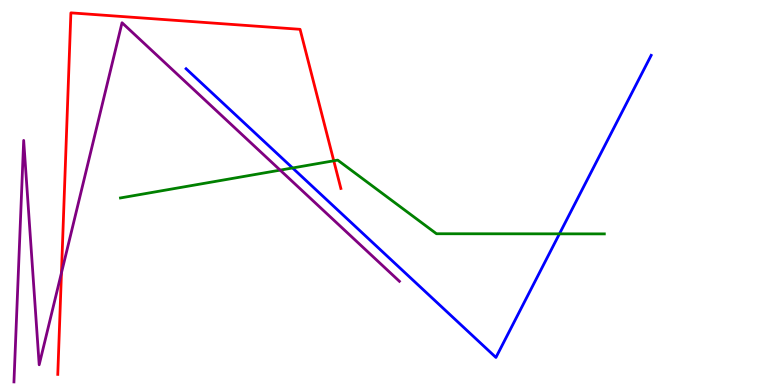[{'lines': ['blue', 'red'], 'intersections': []}, {'lines': ['green', 'red'], 'intersections': [{'x': 4.31, 'y': 5.82}]}, {'lines': ['purple', 'red'], 'intersections': [{'x': 0.793, 'y': 2.91}]}, {'lines': ['blue', 'green'], 'intersections': [{'x': 3.78, 'y': 5.64}, {'x': 7.22, 'y': 3.93}]}, {'lines': ['blue', 'purple'], 'intersections': []}, {'lines': ['green', 'purple'], 'intersections': [{'x': 3.61, 'y': 5.58}]}]